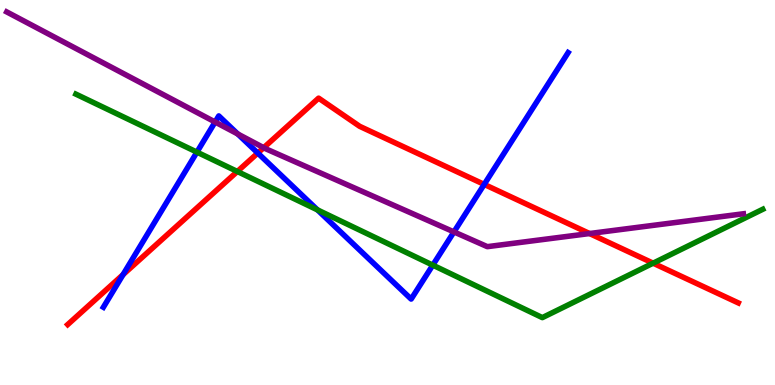[{'lines': ['blue', 'red'], 'intersections': [{'x': 1.59, 'y': 2.87}, {'x': 3.33, 'y': 6.02}, {'x': 6.25, 'y': 5.21}]}, {'lines': ['green', 'red'], 'intersections': [{'x': 3.06, 'y': 5.55}, {'x': 8.43, 'y': 3.16}]}, {'lines': ['purple', 'red'], 'intersections': [{'x': 3.4, 'y': 6.16}, {'x': 7.61, 'y': 3.93}]}, {'lines': ['blue', 'green'], 'intersections': [{'x': 2.54, 'y': 6.05}, {'x': 4.1, 'y': 4.55}, {'x': 5.58, 'y': 3.11}]}, {'lines': ['blue', 'purple'], 'intersections': [{'x': 2.78, 'y': 6.83}, {'x': 3.07, 'y': 6.52}, {'x': 5.86, 'y': 3.98}]}, {'lines': ['green', 'purple'], 'intersections': []}]